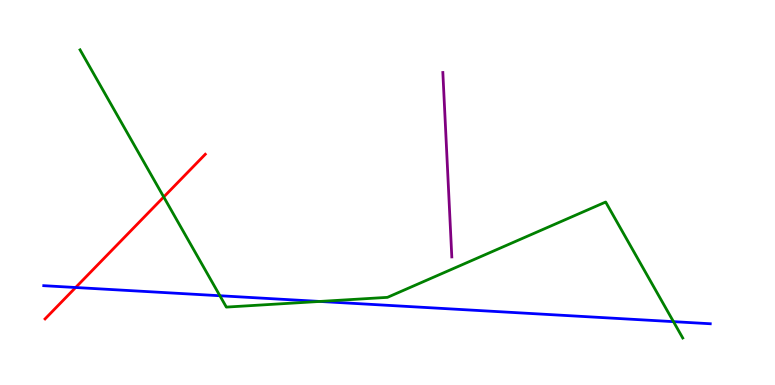[{'lines': ['blue', 'red'], 'intersections': [{'x': 0.976, 'y': 2.53}]}, {'lines': ['green', 'red'], 'intersections': [{'x': 2.11, 'y': 4.88}]}, {'lines': ['purple', 'red'], 'intersections': []}, {'lines': ['blue', 'green'], 'intersections': [{'x': 2.84, 'y': 2.32}, {'x': 4.13, 'y': 2.17}, {'x': 8.69, 'y': 1.65}]}, {'lines': ['blue', 'purple'], 'intersections': []}, {'lines': ['green', 'purple'], 'intersections': []}]